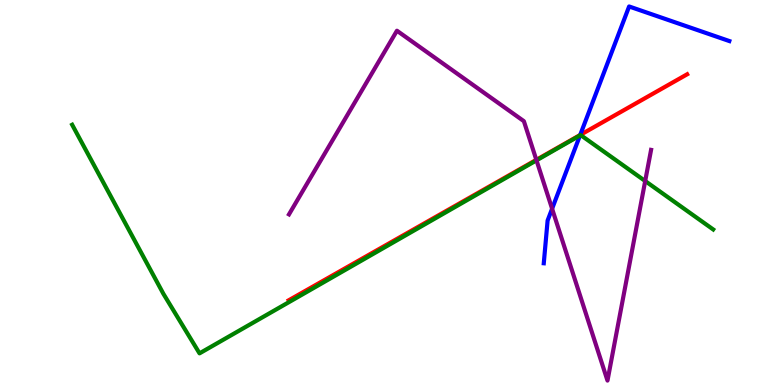[{'lines': ['blue', 'red'], 'intersections': [{'x': 7.49, 'y': 6.49}]}, {'lines': ['green', 'red'], 'intersections': []}, {'lines': ['purple', 'red'], 'intersections': [{'x': 6.92, 'y': 5.85}]}, {'lines': ['blue', 'green'], 'intersections': [{'x': 7.48, 'y': 6.48}]}, {'lines': ['blue', 'purple'], 'intersections': [{'x': 7.12, 'y': 4.58}]}, {'lines': ['green', 'purple'], 'intersections': [{'x': 6.92, 'y': 5.84}, {'x': 8.33, 'y': 5.3}]}]